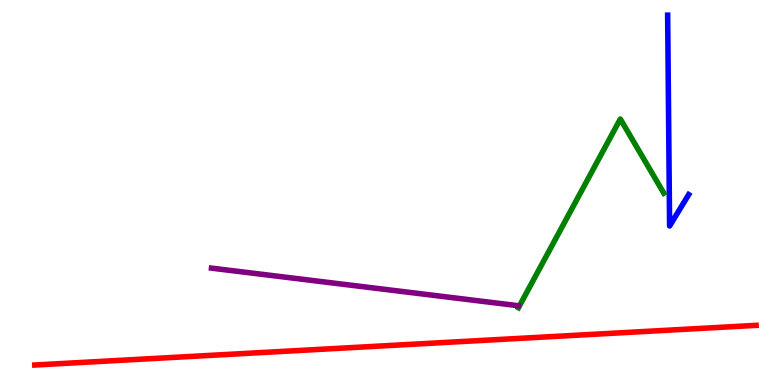[{'lines': ['blue', 'red'], 'intersections': []}, {'lines': ['green', 'red'], 'intersections': []}, {'lines': ['purple', 'red'], 'intersections': []}, {'lines': ['blue', 'green'], 'intersections': []}, {'lines': ['blue', 'purple'], 'intersections': []}, {'lines': ['green', 'purple'], 'intersections': []}]